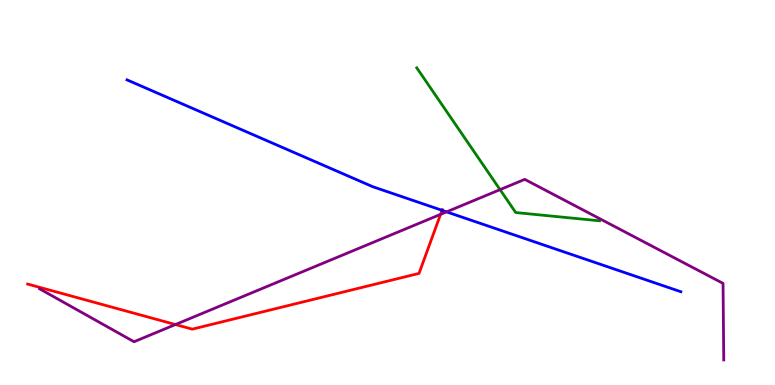[{'lines': ['blue', 'red'], 'intersections': [{'x': 5.7, 'y': 4.54}]}, {'lines': ['green', 'red'], 'intersections': []}, {'lines': ['purple', 'red'], 'intersections': [{'x': 2.26, 'y': 1.57}, {'x': 5.68, 'y': 4.43}]}, {'lines': ['blue', 'green'], 'intersections': []}, {'lines': ['blue', 'purple'], 'intersections': [{'x': 5.76, 'y': 4.5}]}, {'lines': ['green', 'purple'], 'intersections': [{'x': 6.45, 'y': 5.07}]}]